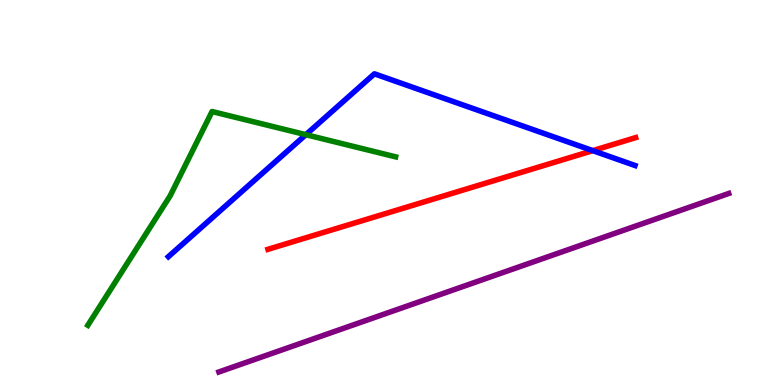[{'lines': ['blue', 'red'], 'intersections': [{'x': 7.65, 'y': 6.09}]}, {'lines': ['green', 'red'], 'intersections': []}, {'lines': ['purple', 'red'], 'intersections': []}, {'lines': ['blue', 'green'], 'intersections': [{'x': 3.95, 'y': 6.5}]}, {'lines': ['blue', 'purple'], 'intersections': []}, {'lines': ['green', 'purple'], 'intersections': []}]